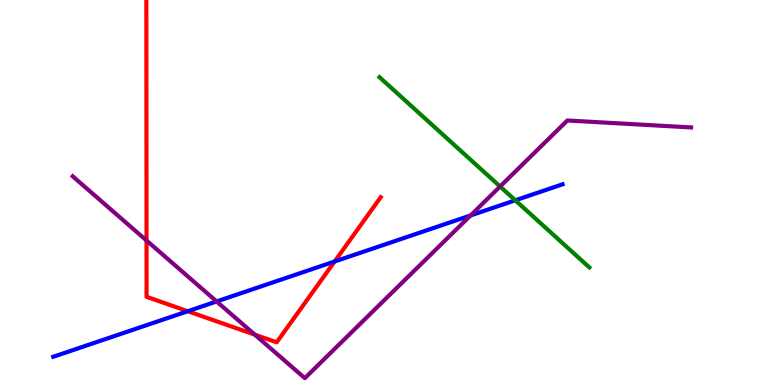[{'lines': ['blue', 'red'], 'intersections': [{'x': 2.42, 'y': 1.92}, {'x': 4.32, 'y': 3.21}]}, {'lines': ['green', 'red'], 'intersections': []}, {'lines': ['purple', 'red'], 'intersections': [{'x': 1.89, 'y': 3.75}, {'x': 3.29, 'y': 1.31}]}, {'lines': ['blue', 'green'], 'intersections': [{'x': 6.65, 'y': 4.8}]}, {'lines': ['blue', 'purple'], 'intersections': [{'x': 2.8, 'y': 2.17}, {'x': 6.07, 'y': 4.4}]}, {'lines': ['green', 'purple'], 'intersections': [{'x': 6.45, 'y': 5.16}]}]